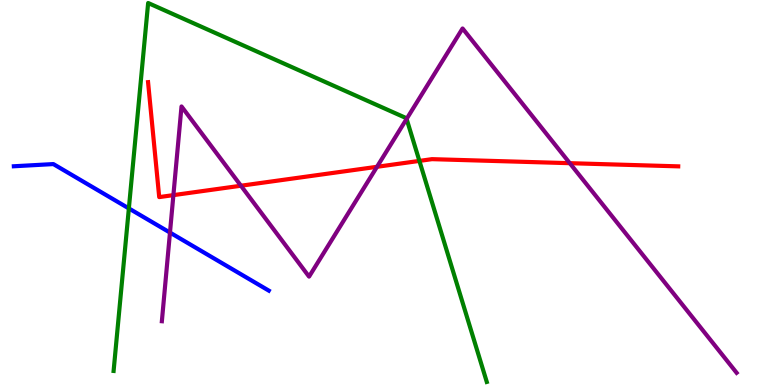[{'lines': ['blue', 'red'], 'intersections': []}, {'lines': ['green', 'red'], 'intersections': [{'x': 5.41, 'y': 5.82}]}, {'lines': ['purple', 'red'], 'intersections': [{'x': 2.24, 'y': 4.93}, {'x': 3.11, 'y': 5.18}, {'x': 4.86, 'y': 5.67}, {'x': 7.35, 'y': 5.76}]}, {'lines': ['blue', 'green'], 'intersections': [{'x': 1.66, 'y': 4.59}]}, {'lines': ['blue', 'purple'], 'intersections': [{'x': 2.19, 'y': 3.96}]}, {'lines': ['green', 'purple'], 'intersections': [{'x': 5.25, 'y': 6.91}]}]